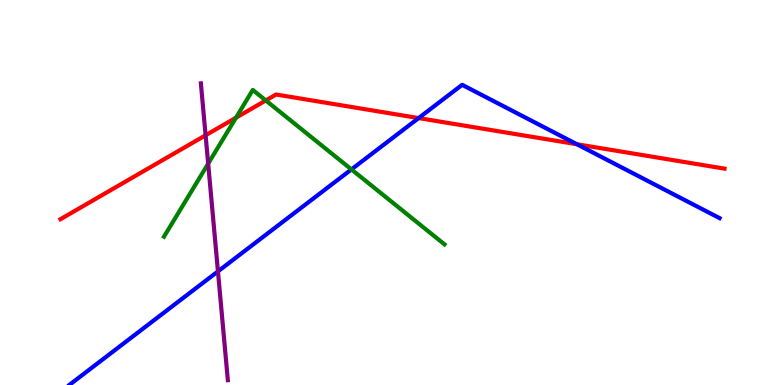[{'lines': ['blue', 'red'], 'intersections': [{'x': 5.4, 'y': 6.93}, {'x': 7.44, 'y': 6.25}]}, {'lines': ['green', 'red'], 'intersections': [{'x': 3.04, 'y': 6.94}, {'x': 3.43, 'y': 7.39}]}, {'lines': ['purple', 'red'], 'intersections': [{'x': 2.65, 'y': 6.49}]}, {'lines': ['blue', 'green'], 'intersections': [{'x': 4.53, 'y': 5.6}]}, {'lines': ['blue', 'purple'], 'intersections': [{'x': 2.81, 'y': 2.95}]}, {'lines': ['green', 'purple'], 'intersections': [{'x': 2.69, 'y': 5.75}]}]